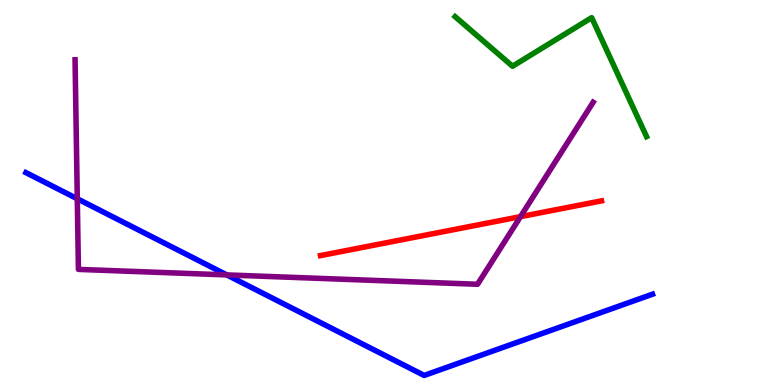[{'lines': ['blue', 'red'], 'intersections': []}, {'lines': ['green', 'red'], 'intersections': []}, {'lines': ['purple', 'red'], 'intersections': [{'x': 6.72, 'y': 4.37}]}, {'lines': ['blue', 'green'], 'intersections': []}, {'lines': ['blue', 'purple'], 'intersections': [{'x': 0.997, 'y': 4.84}, {'x': 2.93, 'y': 2.86}]}, {'lines': ['green', 'purple'], 'intersections': []}]